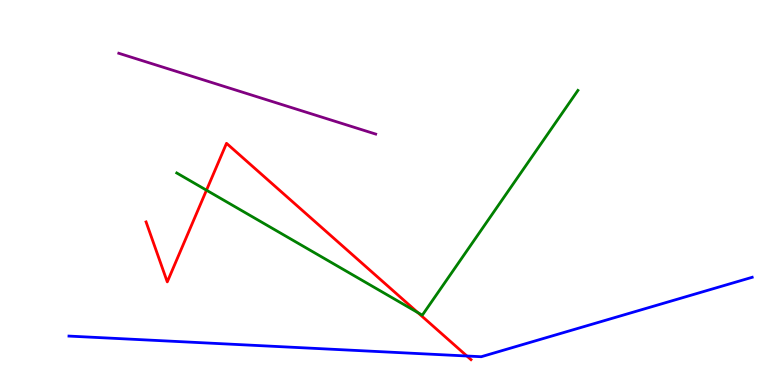[{'lines': ['blue', 'red'], 'intersections': [{'x': 6.02, 'y': 0.753}]}, {'lines': ['green', 'red'], 'intersections': [{'x': 2.66, 'y': 5.06}, {'x': 5.39, 'y': 1.88}]}, {'lines': ['purple', 'red'], 'intersections': []}, {'lines': ['blue', 'green'], 'intersections': []}, {'lines': ['blue', 'purple'], 'intersections': []}, {'lines': ['green', 'purple'], 'intersections': []}]